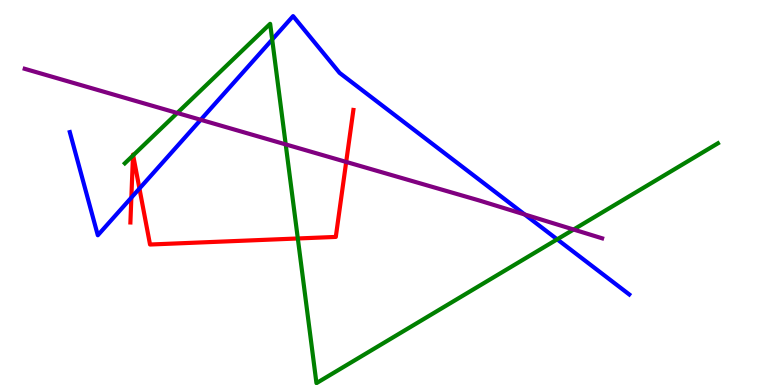[{'lines': ['blue', 'red'], 'intersections': [{'x': 1.69, 'y': 4.87}, {'x': 1.8, 'y': 5.1}]}, {'lines': ['green', 'red'], 'intersections': [{'x': 1.72, 'y': 5.96}, {'x': 1.72, 'y': 5.97}, {'x': 3.84, 'y': 3.81}]}, {'lines': ['purple', 'red'], 'intersections': [{'x': 4.47, 'y': 5.79}]}, {'lines': ['blue', 'green'], 'intersections': [{'x': 3.51, 'y': 8.97}, {'x': 7.19, 'y': 3.78}]}, {'lines': ['blue', 'purple'], 'intersections': [{'x': 2.59, 'y': 6.89}, {'x': 6.77, 'y': 4.43}]}, {'lines': ['green', 'purple'], 'intersections': [{'x': 2.29, 'y': 7.07}, {'x': 3.69, 'y': 6.25}, {'x': 7.4, 'y': 4.04}]}]